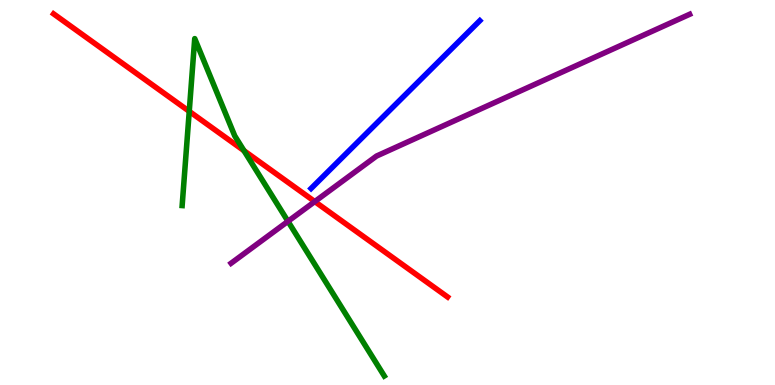[{'lines': ['blue', 'red'], 'intersections': []}, {'lines': ['green', 'red'], 'intersections': [{'x': 2.44, 'y': 7.11}, {'x': 3.15, 'y': 6.09}]}, {'lines': ['purple', 'red'], 'intersections': [{'x': 4.06, 'y': 4.76}]}, {'lines': ['blue', 'green'], 'intersections': []}, {'lines': ['blue', 'purple'], 'intersections': []}, {'lines': ['green', 'purple'], 'intersections': [{'x': 3.72, 'y': 4.25}]}]